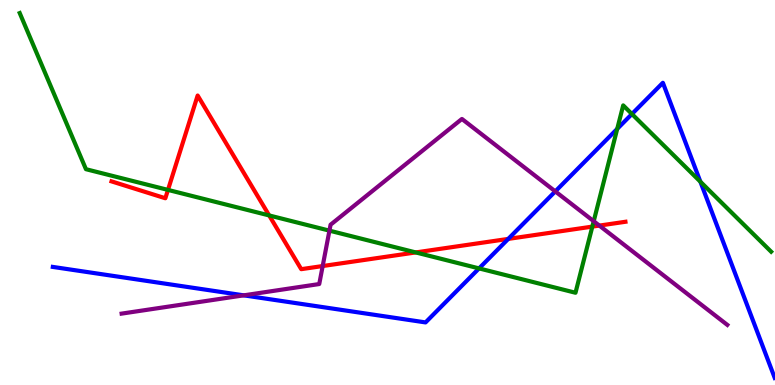[{'lines': ['blue', 'red'], 'intersections': [{'x': 6.56, 'y': 3.79}]}, {'lines': ['green', 'red'], 'intersections': [{'x': 2.17, 'y': 5.07}, {'x': 3.47, 'y': 4.4}, {'x': 5.36, 'y': 3.44}, {'x': 7.64, 'y': 4.11}]}, {'lines': ['purple', 'red'], 'intersections': [{'x': 4.16, 'y': 3.09}, {'x': 7.73, 'y': 4.14}]}, {'lines': ['blue', 'green'], 'intersections': [{'x': 6.18, 'y': 3.03}, {'x': 7.96, 'y': 6.65}, {'x': 8.15, 'y': 7.04}, {'x': 9.04, 'y': 5.28}]}, {'lines': ['blue', 'purple'], 'intersections': [{'x': 3.14, 'y': 2.33}, {'x': 7.17, 'y': 5.03}]}, {'lines': ['green', 'purple'], 'intersections': [{'x': 4.25, 'y': 4.01}, {'x': 7.66, 'y': 4.25}]}]